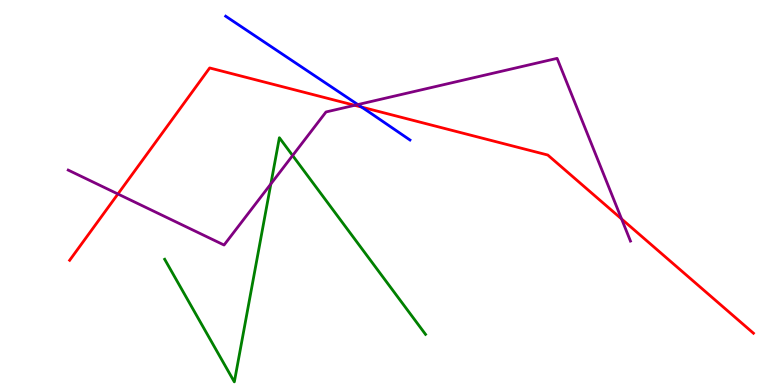[{'lines': ['blue', 'red'], 'intersections': [{'x': 4.67, 'y': 7.22}]}, {'lines': ['green', 'red'], 'intersections': []}, {'lines': ['purple', 'red'], 'intersections': [{'x': 1.52, 'y': 4.96}, {'x': 4.58, 'y': 7.26}, {'x': 8.02, 'y': 4.31}]}, {'lines': ['blue', 'green'], 'intersections': []}, {'lines': ['blue', 'purple'], 'intersections': [{'x': 4.62, 'y': 7.28}]}, {'lines': ['green', 'purple'], 'intersections': [{'x': 3.49, 'y': 5.22}, {'x': 3.78, 'y': 5.96}]}]